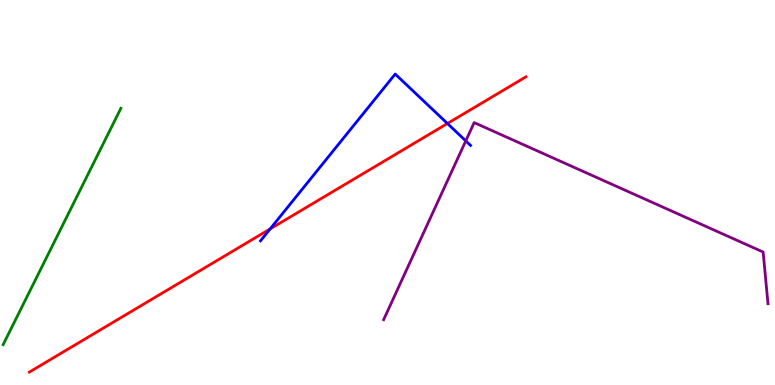[{'lines': ['blue', 'red'], 'intersections': [{'x': 3.49, 'y': 4.05}, {'x': 5.77, 'y': 6.79}]}, {'lines': ['green', 'red'], 'intersections': []}, {'lines': ['purple', 'red'], 'intersections': []}, {'lines': ['blue', 'green'], 'intersections': []}, {'lines': ['blue', 'purple'], 'intersections': [{'x': 6.01, 'y': 6.34}]}, {'lines': ['green', 'purple'], 'intersections': []}]